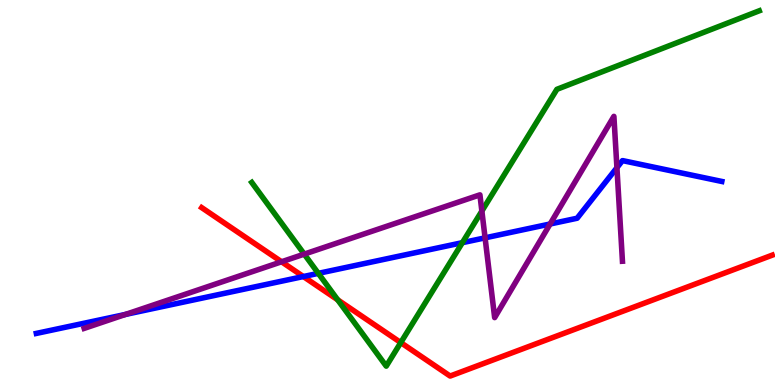[{'lines': ['blue', 'red'], 'intersections': [{'x': 3.91, 'y': 2.82}]}, {'lines': ['green', 'red'], 'intersections': [{'x': 4.36, 'y': 2.21}, {'x': 5.17, 'y': 1.1}]}, {'lines': ['purple', 'red'], 'intersections': [{'x': 3.63, 'y': 3.2}]}, {'lines': ['blue', 'green'], 'intersections': [{'x': 4.11, 'y': 2.9}, {'x': 5.97, 'y': 3.7}]}, {'lines': ['blue', 'purple'], 'intersections': [{'x': 1.62, 'y': 1.83}, {'x': 6.26, 'y': 3.82}, {'x': 7.1, 'y': 4.18}, {'x': 7.96, 'y': 5.65}]}, {'lines': ['green', 'purple'], 'intersections': [{'x': 3.93, 'y': 3.4}, {'x': 6.22, 'y': 4.52}]}]